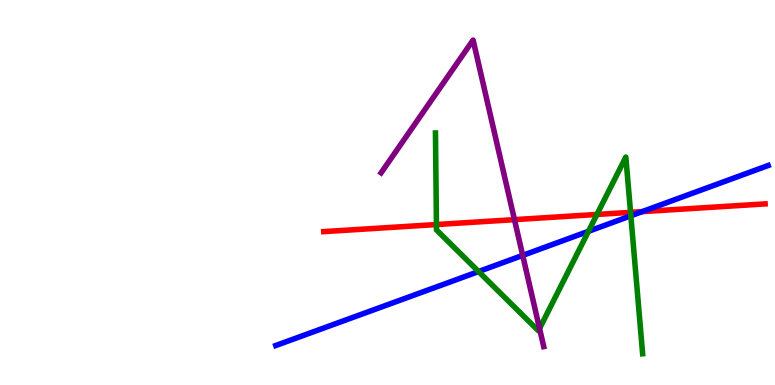[{'lines': ['blue', 'red'], 'intersections': [{'x': 8.29, 'y': 4.5}]}, {'lines': ['green', 'red'], 'intersections': [{'x': 5.63, 'y': 4.17}, {'x': 7.7, 'y': 4.43}, {'x': 8.14, 'y': 4.48}]}, {'lines': ['purple', 'red'], 'intersections': [{'x': 6.64, 'y': 4.3}]}, {'lines': ['blue', 'green'], 'intersections': [{'x': 6.17, 'y': 2.95}, {'x': 7.59, 'y': 3.99}, {'x': 8.14, 'y': 4.4}]}, {'lines': ['blue', 'purple'], 'intersections': [{'x': 6.74, 'y': 3.37}]}, {'lines': ['green', 'purple'], 'intersections': [{'x': 6.96, 'y': 1.47}]}]